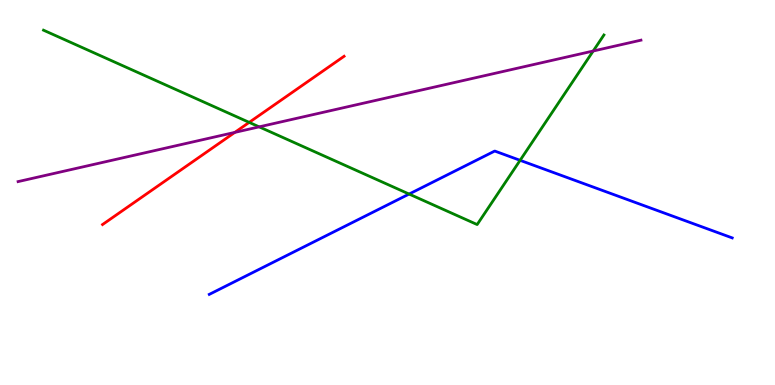[{'lines': ['blue', 'red'], 'intersections': []}, {'lines': ['green', 'red'], 'intersections': [{'x': 3.22, 'y': 6.82}]}, {'lines': ['purple', 'red'], 'intersections': [{'x': 3.03, 'y': 6.56}]}, {'lines': ['blue', 'green'], 'intersections': [{'x': 5.28, 'y': 4.96}, {'x': 6.71, 'y': 5.84}]}, {'lines': ['blue', 'purple'], 'intersections': []}, {'lines': ['green', 'purple'], 'intersections': [{'x': 3.34, 'y': 6.71}, {'x': 7.65, 'y': 8.68}]}]